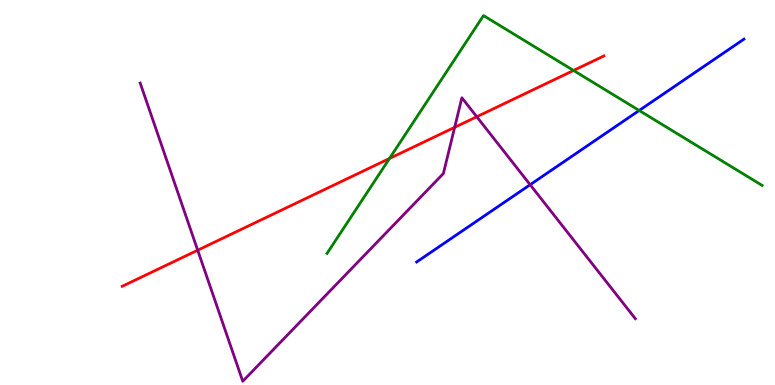[{'lines': ['blue', 'red'], 'intersections': []}, {'lines': ['green', 'red'], 'intersections': [{'x': 5.03, 'y': 5.88}, {'x': 7.4, 'y': 8.17}]}, {'lines': ['purple', 'red'], 'intersections': [{'x': 2.55, 'y': 3.5}, {'x': 5.87, 'y': 6.69}, {'x': 6.15, 'y': 6.97}]}, {'lines': ['blue', 'green'], 'intersections': [{'x': 8.25, 'y': 7.13}]}, {'lines': ['blue', 'purple'], 'intersections': [{'x': 6.84, 'y': 5.2}]}, {'lines': ['green', 'purple'], 'intersections': []}]